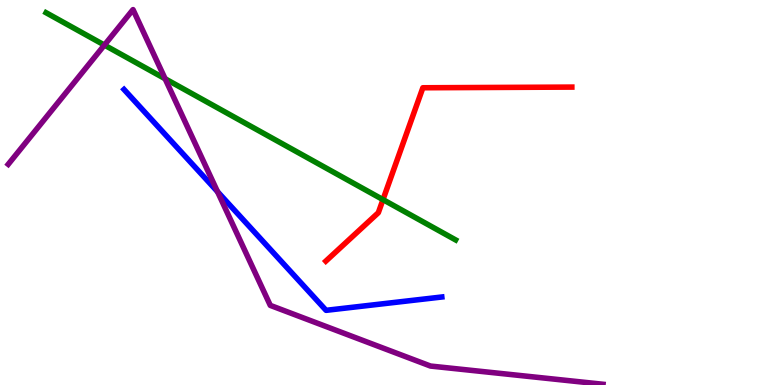[{'lines': ['blue', 'red'], 'intersections': []}, {'lines': ['green', 'red'], 'intersections': [{'x': 4.94, 'y': 4.82}]}, {'lines': ['purple', 'red'], 'intersections': []}, {'lines': ['blue', 'green'], 'intersections': []}, {'lines': ['blue', 'purple'], 'intersections': [{'x': 2.81, 'y': 5.02}]}, {'lines': ['green', 'purple'], 'intersections': [{'x': 1.35, 'y': 8.83}, {'x': 2.13, 'y': 7.95}]}]